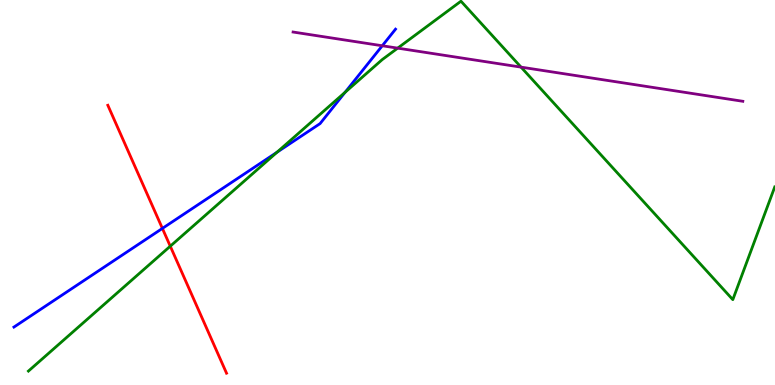[{'lines': ['blue', 'red'], 'intersections': [{'x': 2.1, 'y': 4.07}]}, {'lines': ['green', 'red'], 'intersections': [{'x': 2.2, 'y': 3.61}]}, {'lines': ['purple', 'red'], 'intersections': []}, {'lines': ['blue', 'green'], 'intersections': [{'x': 3.57, 'y': 6.05}, {'x': 4.45, 'y': 7.6}]}, {'lines': ['blue', 'purple'], 'intersections': [{'x': 4.93, 'y': 8.81}]}, {'lines': ['green', 'purple'], 'intersections': [{'x': 5.13, 'y': 8.75}, {'x': 6.72, 'y': 8.26}]}]